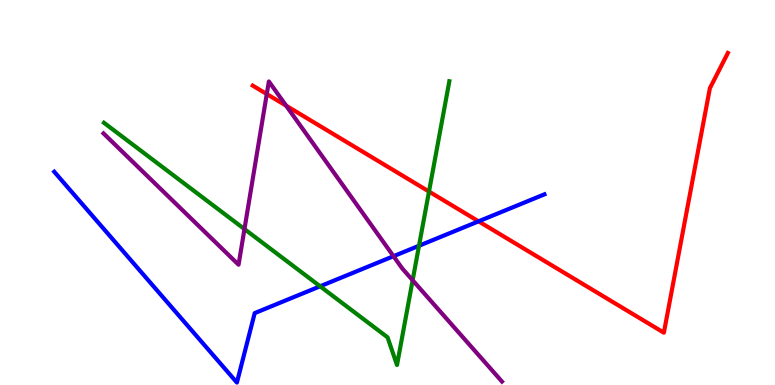[{'lines': ['blue', 'red'], 'intersections': [{'x': 6.18, 'y': 4.25}]}, {'lines': ['green', 'red'], 'intersections': [{'x': 5.54, 'y': 5.02}]}, {'lines': ['purple', 'red'], 'intersections': [{'x': 3.44, 'y': 7.56}, {'x': 3.69, 'y': 7.25}]}, {'lines': ['blue', 'green'], 'intersections': [{'x': 4.13, 'y': 2.56}, {'x': 5.41, 'y': 3.62}]}, {'lines': ['blue', 'purple'], 'intersections': [{'x': 5.08, 'y': 3.35}]}, {'lines': ['green', 'purple'], 'intersections': [{'x': 3.15, 'y': 4.05}, {'x': 5.32, 'y': 2.72}]}]